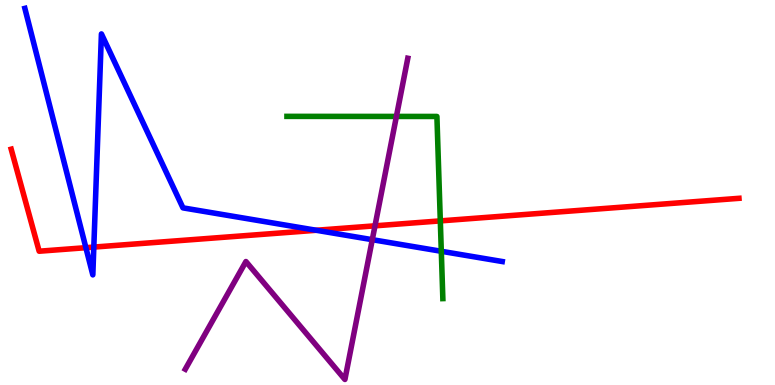[{'lines': ['blue', 'red'], 'intersections': [{'x': 1.11, 'y': 3.57}, {'x': 1.21, 'y': 3.58}, {'x': 4.08, 'y': 4.02}]}, {'lines': ['green', 'red'], 'intersections': [{'x': 5.68, 'y': 4.26}]}, {'lines': ['purple', 'red'], 'intersections': [{'x': 4.84, 'y': 4.13}]}, {'lines': ['blue', 'green'], 'intersections': [{'x': 5.69, 'y': 3.47}]}, {'lines': ['blue', 'purple'], 'intersections': [{'x': 4.8, 'y': 3.77}]}, {'lines': ['green', 'purple'], 'intersections': [{'x': 5.11, 'y': 6.98}]}]